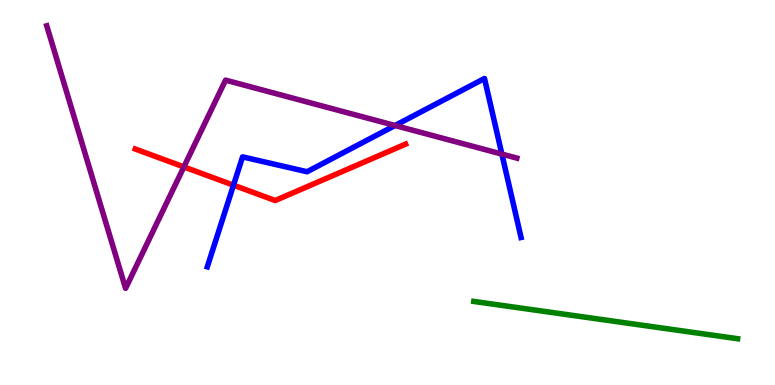[{'lines': ['blue', 'red'], 'intersections': [{'x': 3.01, 'y': 5.19}]}, {'lines': ['green', 'red'], 'intersections': []}, {'lines': ['purple', 'red'], 'intersections': [{'x': 2.37, 'y': 5.66}]}, {'lines': ['blue', 'green'], 'intersections': []}, {'lines': ['blue', 'purple'], 'intersections': [{'x': 5.1, 'y': 6.74}, {'x': 6.48, 'y': 6.0}]}, {'lines': ['green', 'purple'], 'intersections': []}]